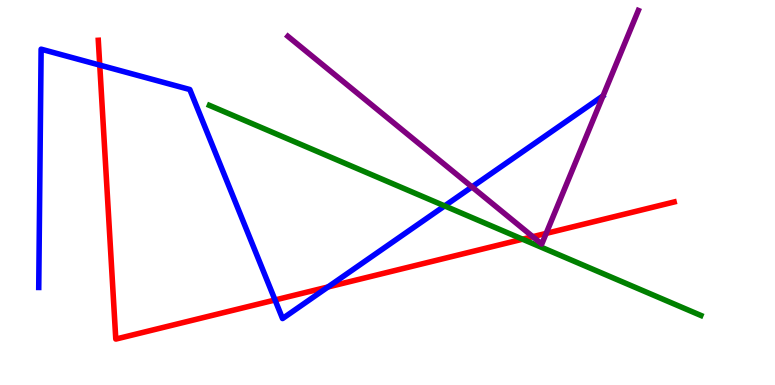[{'lines': ['blue', 'red'], 'intersections': [{'x': 1.29, 'y': 8.31}, {'x': 3.55, 'y': 2.21}, {'x': 4.23, 'y': 2.55}]}, {'lines': ['green', 'red'], 'intersections': [{'x': 6.74, 'y': 3.79}]}, {'lines': ['purple', 'red'], 'intersections': [{'x': 6.87, 'y': 3.85}, {'x': 7.05, 'y': 3.94}]}, {'lines': ['blue', 'green'], 'intersections': [{'x': 5.74, 'y': 4.65}]}, {'lines': ['blue', 'purple'], 'intersections': [{'x': 6.09, 'y': 5.14}]}, {'lines': ['green', 'purple'], 'intersections': []}]